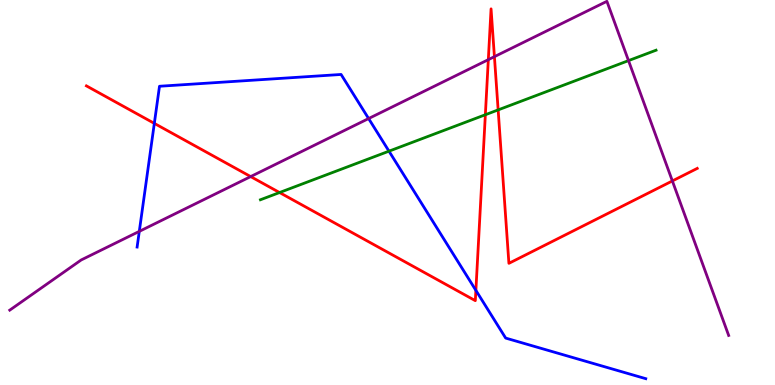[{'lines': ['blue', 'red'], 'intersections': [{'x': 1.99, 'y': 6.8}, {'x': 6.14, 'y': 2.46}]}, {'lines': ['green', 'red'], 'intersections': [{'x': 3.61, 'y': 5.0}, {'x': 6.26, 'y': 7.02}, {'x': 6.43, 'y': 7.15}]}, {'lines': ['purple', 'red'], 'intersections': [{'x': 3.23, 'y': 5.41}, {'x': 6.3, 'y': 8.45}, {'x': 6.38, 'y': 8.53}, {'x': 8.68, 'y': 5.3}]}, {'lines': ['blue', 'green'], 'intersections': [{'x': 5.02, 'y': 6.07}]}, {'lines': ['blue', 'purple'], 'intersections': [{'x': 1.8, 'y': 3.99}, {'x': 4.76, 'y': 6.92}]}, {'lines': ['green', 'purple'], 'intersections': [{'x': 8.11, 'y': 8.43}]}]